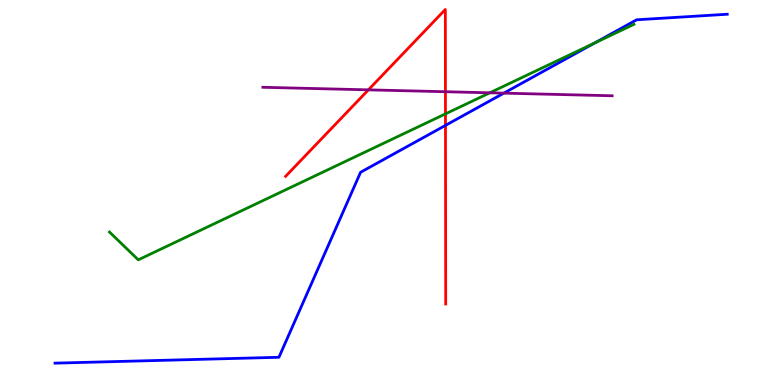[{'lines': ['blue', 'red'], 'intersections': [{'x': 5.75, 'y': 6.74}]}, {'lines': ['green', 'red'], 'intersections': [{'x': 5.75, 'y': 7.04}]}, {'lines': ['purple', 'red'], 'intersections': [{'x': 4.75, 'y': 7.67}, {'x': 5.75, 'y': 7.62}]}, {'lines': ['blue', 'green'], 'intersections': [{'x': 7.67, 'y': 8.88}]}, {'lines': ['blue', 'purple'], 'intersections': [{'x': 6.5, 'y': 7.58}]}, {'lines': ['green', 'purple'], 'intersections': [{'x': 6.32, 'y': 7.59}]}]